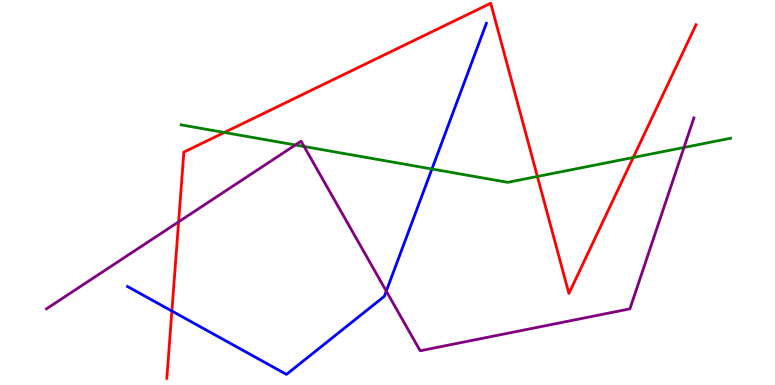[{'lines': ['blue', 'red'], 'intersections': [{'x': 2.22, 'y': 1.92}]}, {'lines': ['green', 'red'], 'intersections': [{'x': 2.89, 'y': 6.56}, {'x': 6.93, 'y': 5.42}, {'x': 8.17, 'y': 5.91}]}, {'lines': ['purple', 'red'], 'intersections': [{'x': 2.3, 'y': 4.24}]}, {'lines': ['blue', 'green'], 'intersections': [{'x': 5.57, 'y': 5.61}]}, {'lines': ['blue', 'purple'], 'intersections': [{'x': 4.98, 'y': 2.44}]}, {'lines': ['green', 'purple'], 'intersections': [{'x': 3.81, 'y': 6.23}, {'x': 3.92, 'y': 6.19}, {'x': 8.83, 'y': 6.17}]}]